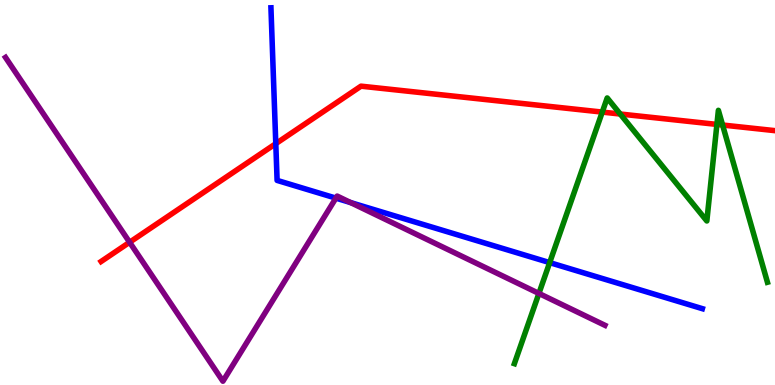[{'lines': ['blue', 'red'], 'intersections': [{'x': 3.56, 'y': 6.27}]}, {'lines': ['green', 'red'], 'intersections': [{'x': 7.77, 'y': 7.09}, {'x': 8.0, 'y': 7.04}, {'x': 9.25, 'y': 6.77}, {'x': 9.32, 'y': 6.75}]}, {'lines': ['purple', 'red'], 'intersections': [{'x': 1.67, 'y': 3.71}]}, {'lines': ['blue', 'green'], 'intersections': [{'x': 7.09, 'y': 3.18}]}, {'lines': ['blue', 'purple'], 'intersections': [{'x': 4.33, 'y': 4.85}, {'x': 4.52, 'y': 4.74}]}, {'lines': ['green', 'purple'], 'intersections': [{'x': 6.95, 'y': 2.38}]}]